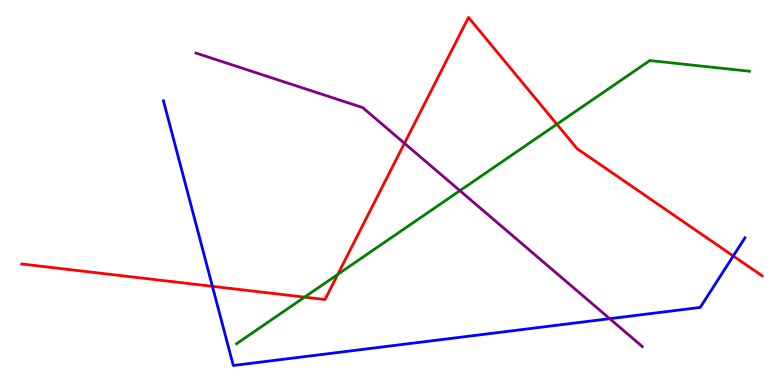[{'lines': ['blue', 'red'], 'intersections': [{'x': 2.74, 'y': 2.56}, {'x': 9.46, 'y': 3.35}]}, {'lines': ['green', 'red'], 'intersections': [{'x': 3.93, 'y': 2.28}, {'x': 4.36, 'y': 2.87}, {'x': 7.19, 'y': 6.77}]}, {'lines': ['purple', 'red'], 'intersections': [{'x': 5.22, 'y': 6.28}]}, {'lines': ['blue', 'green'], 'intersections': []}, {'lines': ['blue', 'purple'], 'intersections': [{'x': 7.87, 'y': 1.72}]}, {'lines': ['green', 'purple'], 'intersections': [{'x': 5.93, 'y': 5.05}]}]